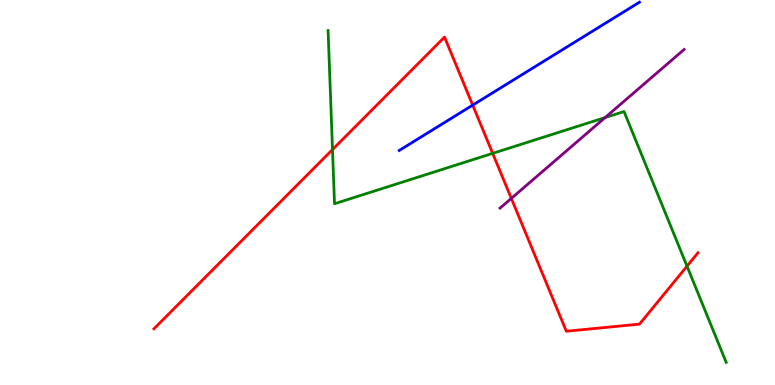[{'lines': ['blue', 'red'], 'intersections': [{'x': 6.1, 'y': 7.27}]}, {'lines': ['green', 'red'], 'intersections': [{'x': 4.29, 'y': 6.12}, {'x': 6.36, 'y': 6.02}, {'x': 8.86, 'y': 3.09}]}, {'lines': ['purple', 'red'], 'intersections': [{'x': 6.6, 'y': 4.85}]}, {'lines': ['blue', 'green'], 'intersections': []}, {'lines': ['blue', 'purple'], 'intersections': []}, {'lines': ['green', 'purple'], 'intersections': [{'x': 7.81, 'y': 6.95}]}]